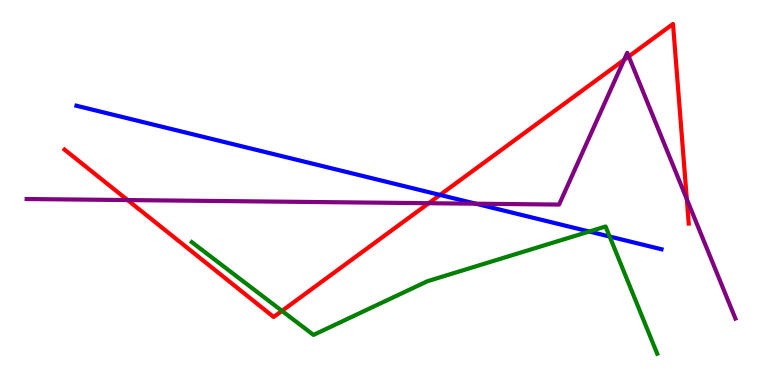[{'lines': ['blue', 'red'], 'intersections': [{'x': 5.68, 'y': 4.94}]}, {'lines': ['green', 'red'], 'intersections': [{'x': 3.64, 'y': 1.92}]}, {'lines': ['purple', 'red'], 'intersections': [{'x': 1.65, 'y': 4.8}, {'x': 5.53, 'y': 4.72}, {'x': 8.05, 'y': 8.44}, {'x': 8.11, 'y': 8.53}, {'x': 8.86, 'y': 4.83}]}, {'lines': ['blue', 'green'], 'intersections': [{'x': 7.6, 'y': 3.99}, {'x': 7.87, 'y': 3.86}]}, {'lines': ['blue', 'purple'], 'intersections': [{'x': 6.14, 'y': 4.71}]}, {'lines': ['green', 'purple'], 'intersections': []}]